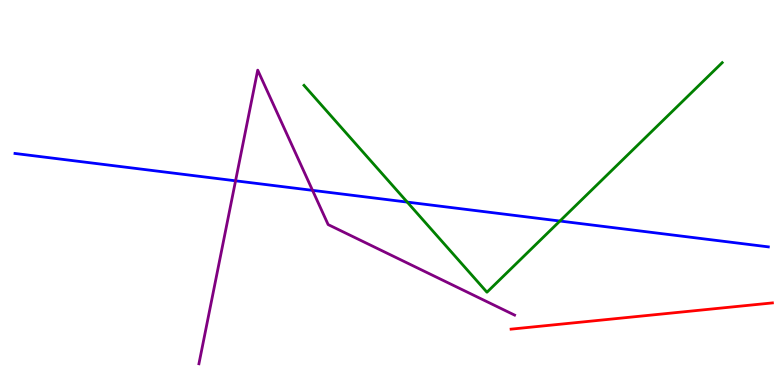[{'lines': ['blue', 'red'], 'intersections': []}, {'lines': ['green', 'red'], 'intersections': []}, {'lines': ['purple', 'red'], 'intersections': []}, {'lines': ['blue', 'green'], 'intersections': [{'x': 5.25, 'y': 4.75}, {'x': 7.22, 'y': 4.26}]}, {'lines': ['blue', 'purple'], 'intersections': [{'x': 3.04, 'y': 5.3}, {'x': 4.03, 'y': 5.06}]}, {'lines': ['green', 'purple'], 'intersections': []}]